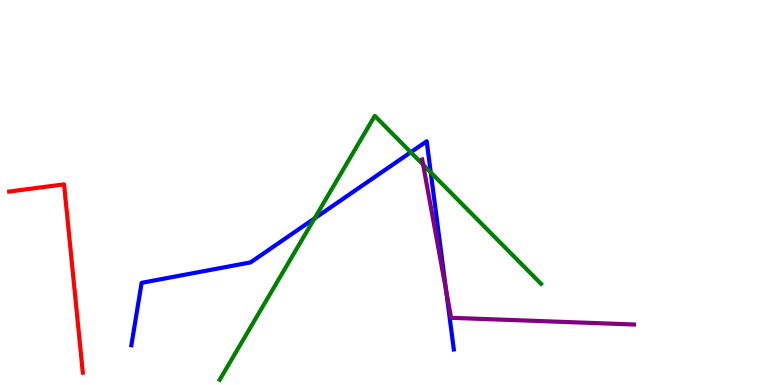[{'lines': ['blue', 'red'], 'intersections': []}, {'lines': ['green', 'red'], 'intersections': []}, {'lines': ['purple', 'red'], 'intersections': []}, {'lines': ['blue', 'green'], 'intersections': [{'x': 4.06, 'y': 4.33}, {'x': 5.3, 'y': 6.05}, {'x': 5.56, 'y': 5.52}]}, {'lines': ['blue', 'purple'], 'intersections': [{'x': 5.76, 'y': 2.45}]}, {'lines': ['green', 'purple'], 'intersections': [{'x': 5.46, 'y': 5.72}]}]